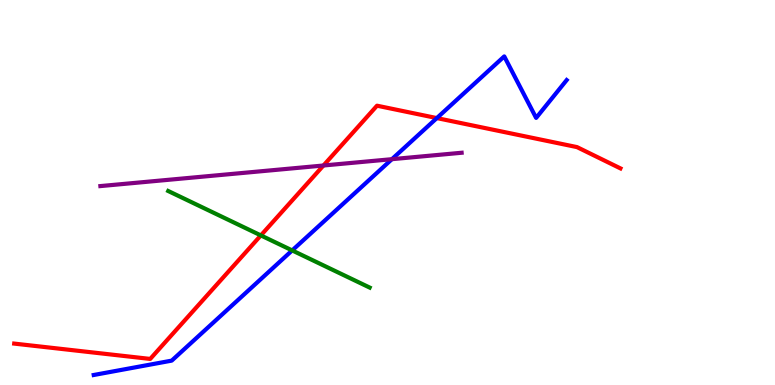[{'lines': ['blue', 'red'], 'intersections': [{'x': 5.64, 'y': 6.93}]}, {'lines': ['green', 'red'], 'intersections': [{'x': 3.37, 'y': 3.89}]}, {'lines': ['purple', 'red'], 'intersections': [{'x': 4.17, 'y': 5.7}]}, {'lines': ['blue', 'green'], 'intersections': [{'x': 3.77, 'y': 3.5}]}, {'lines': ['blue', 'purple'], 'intersections': [{'x': 5.06, 'y': 5.87}]}, {'lines': ['green', 'purple'], 'intersections': []}]